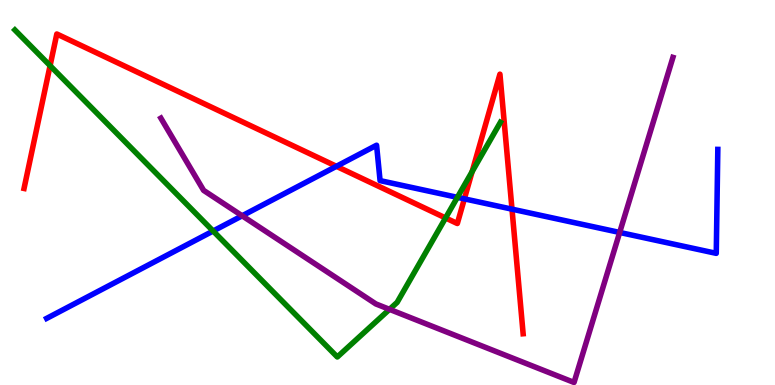[{'lines': ['blue', 'red'], 'intersections': [{'x': 4.34, 'y': 5.68}, {'x': 5.99, 'y': 4.83}, {'x': 6.61, 'y': 4.57}]}, {'lines': ['green', 'red'], 'intersections': [{'x': 0.646, 'y': 8.29}, {'x': 5.75, 'y': 4.34}, {'x': 6.09, 'y': 5.54}]}, {'lines': ['purple', 'red'], 'intersections': []}, {'lines': ['blue', 'green'], 'intersections': [{'x': 2.75, 'y': 4.0}, {'x': 5.9, 'y': 4.87}]}, {'lines': ['blue', 'purple'], 'intersections': [{'x': 3.12, 'y': 4.4}, {'x': 8.0, 'y': 3.96}]}, {'lines': ['green', 'purple'], 'intersections': [{'x': 5.03, 'y': 1.97}]}]